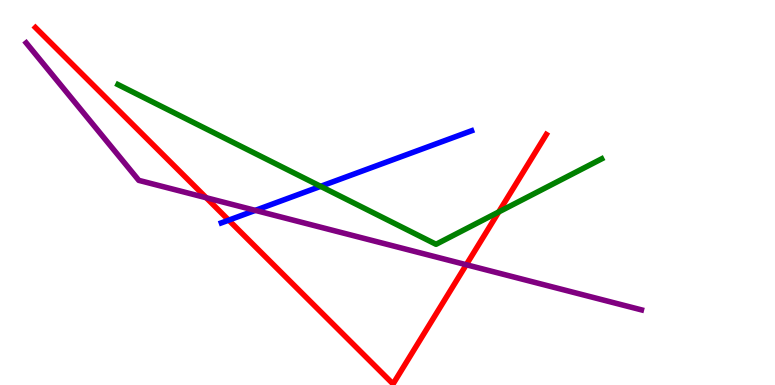[{'lines': ['blue', 'red'], 'intersections': [{'x': 2.95, 'y': 4.28}]}, {'lines': ['green', 'red'], 'intersections': [{'x': 6.44, 'y': 4.49}]}, {'lines': ['purple', 'red'], 'intersections': [{'x': 2.66, 'y': 4.86}, {'x': 6.02, 'y': 3.12}]}, {'lines': ['blue', 'green'], 'intersections': [{'x': 4.14, 'y': 5.16}]}, {'lines': ['blue', 'purple'], 'intersections': [{'x': 3.29, 'y': 4.54}]}, {'lines': ['green', 'purple'], 'intersections': []}]